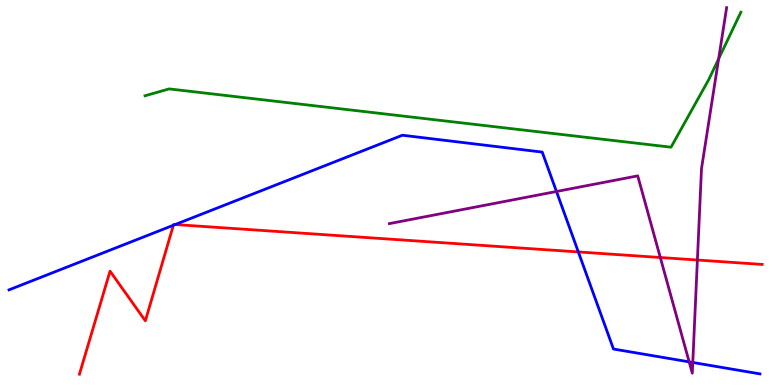[{'lines': ['blue', 'red'], 'intersections': [{'x': 2.24, 'y': 4.15}, {'x': 2.26, 'y': 4.17}, {'x': 7.46, 'y': 3.46}]}, {'lines': ['green', 'red'], 'intersections': []}, {'lines': ['purple', 'red'], 'intersections': [{'x': 8.52, 'y': 3.31}, {'x': 9.0, 'y': 3.25}]}, {'lines': ['blue', 'green'], 'intersections': []}, {'lines': ['blue', 'purple'], 'intersections': [{'x': 7.18, 'y': 5.03}, {'x': 8.89, 'y': 0.601}, {'x': 8.94, 'y': 0.585}]}, {'lines': ['green', 'purple'], 'intersections': [{'x': 9.27, 'y': 8.47}]}]